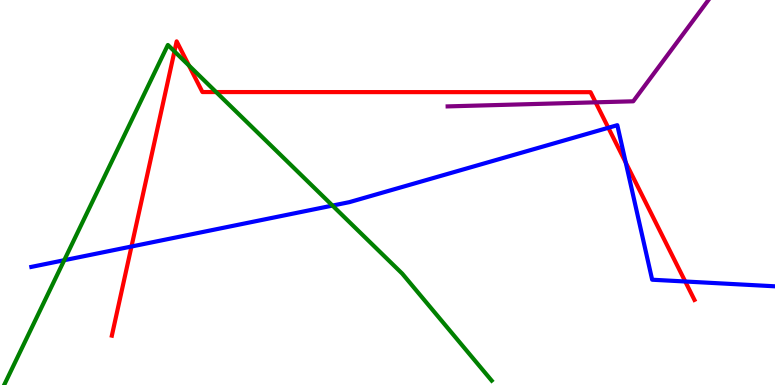[{'lines': ['blue', 'red'], 'intersections': [{'x': 1.7, 'y': 3.6}, {'x': 7.85, 'y': 6.68}, {'x': 8.07, 'y': 5.78}, {'x': 8.84, 'y': 2.69}]}, {'lines': ['green', 'red'], 'intersections': [{'x': 2.25, 'y': 8.67}, {'x': 2.44, 'y': 8.3}, {'x': 2.79, 'y': 7.61}]}, {'lines': ['purple', 'red'], 'intersections': [{'x': 7.69, 'y': 7.34}]}, {'lines': ['blue', 'green'], 'intersections': [{'x': 0.829, 'y': 3.24}, {'x': 4.29, 'y': 4.66}]}, {'lines': ['blue', 'purple'], 'intersections': []}, {'lines': ['green', 'purple'], 'intersections': []}]